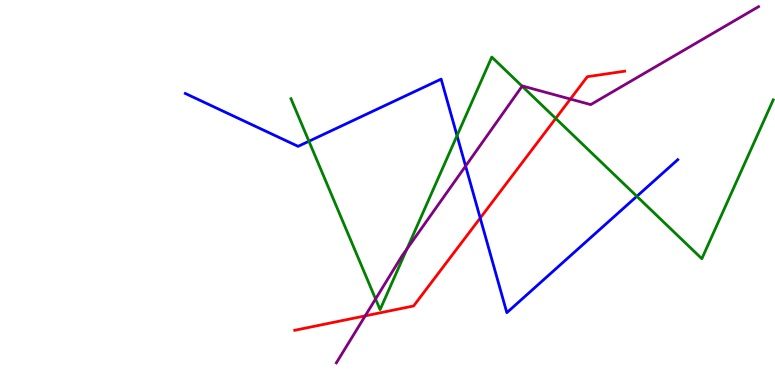[{'lines': ['blue', 'red'], 'intersections': [{'x': 6.2, 'y': 4.34}]}, {'lines': ['green', 'red'], 'intersections': [{'x': 7.17, 'y': 6.92}]}, {'lines': ['purple', 'red'], 'intersections': [{'x': 4.71, 'y': 1.8}, {'x': 7.36, 'y': 7.43}]}, {'lines': ['blue', 'green'], 'intersections': [{'x': 3.99, 'y': 6.33}, {'x': 5.9, 'y': 6.48}, {'x': 8.22, 'y': 4.9}]}, {'lines': ['blue', 'purple'], 'intersections': [{'x': 6.01, 'y': 5.69}]}, {'lines': ['green', 'purple'], 'intersections': [{'x': 4.85, 'y': 2.23}, {'x': 5.25, 'y': 3.53}, {'x': 6.74, 'y': 7.76}]}]